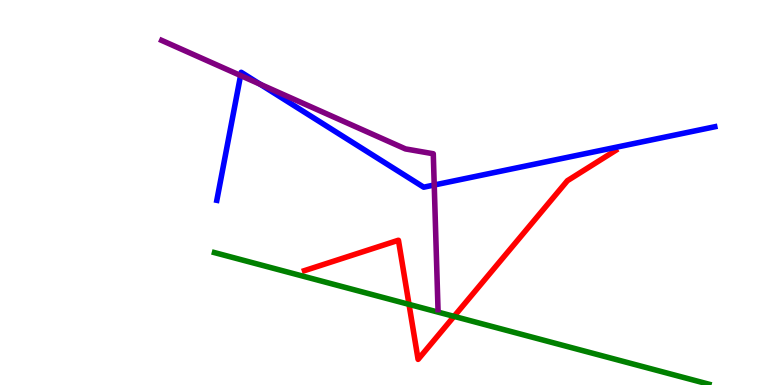[{'lines': ['blue', 'red'], 'intersections': []}, {'lines': ['green', 'red'], 'intersections': [{'x': 5.28, 'y': 2.09}, {'x': 5.86, 'y': 1.78}]}, {'lines': ['purple', 'red'], 'intersections': []}, {'lines': ['blue', 'green'], 'intersections': []}, {'lines': ['blue', 'purple'], 'intersections': [{'x': 3.1, 'y': 8.04}, {'x': 3.36, 'y': 7.81}, {'x': 5.6, 'y': 5.19}]}, {'lines': ['green', 'purple'], 'intersections': []}]